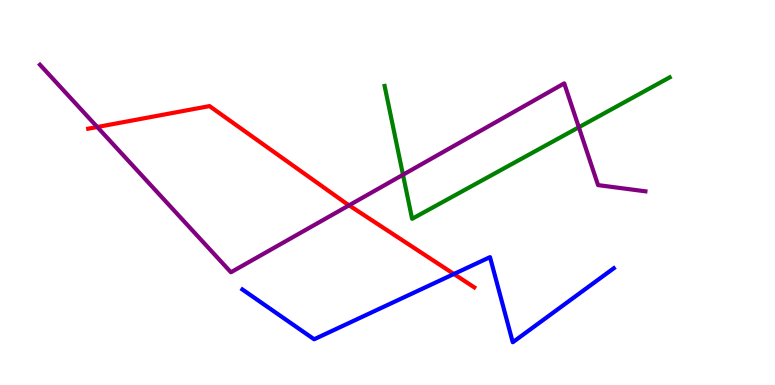[{'lines': ['blue', 'red'], 'intersections': [{'x': 5.86, 'y': 2.88}]}, {'lines': ['green', 'red'], 'intersections': []}, {'lines': ['purple', 'red'], 'intersections': [{'x': 1.26, 'y': 6.7}, {'x': 4.5, 'y': 4.67}]}, {'lines': ['blue', 'green'], 'intersections': []}, {'lines': ['blue', 'purple'], 'intersections': []}, {'lines': ['green', 'purple'], 'intersections': [{'x': 5.2, 'y': 5.46}, {'x': 7.47, 'y': 6.69}]}]